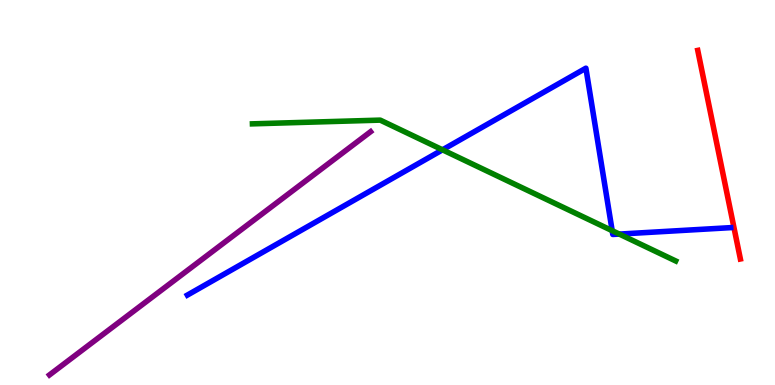[{'lines': ['blue', 'red'], 'intersections': []}, {'lines': ['green', 'red'], 'intersections': []}, {'lines': ['purple', 'red'], 'intersections': []}, {'lines': ['blue', 'green'], 'intersections': [{'x': 5.71, 'y': 6.11}, {'x': 7.9, 'y': 4.01}, {'x': 7.99, 'y': 3.92}]}, {'lines': ['blue', 'purple'], 'intersections': []}, {'lines': ['green', 'purple'], 'intersections': []}]